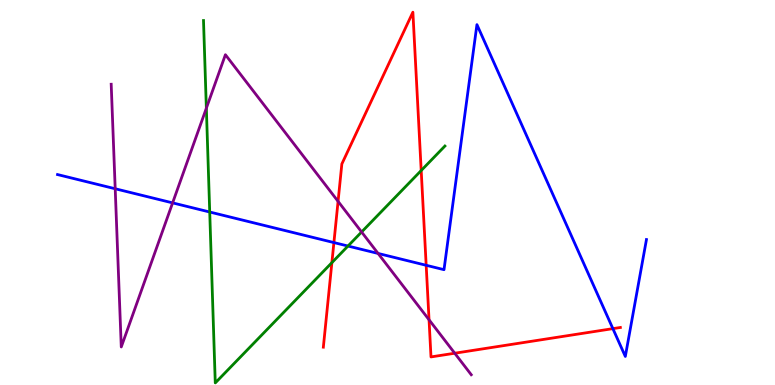[{'lines': ['blue', 'red'], 'intersections': [{'x': 4.31, 'y': 3.7}, {'x': 5.5, 'y': 3.11}, {'x': 7.91, 'y': 1.46}]}, {'lines': ['green', 'red'], 'intersections': [{'x': 4.28, 'y': 3.18}, {'x': 5.43, 'y': 5.57}]}, {'lines': ['purple', 'red'], 'intersections': [{'x': 4.36, 'y': 4.77}, {'x': 5.54, 'y': 1.69}, {'x': 5.87, 'y': 0.825}]}, {'lines': ['blue', 'green'], 'intersections': [{'x': 2.71, 'y': 4.49}, {'x': 4.49, 'y': 3.61}]}, {'lines': ['blue', 'purple'], 'intersections': [{'x': 1.49, 'y': 5.1}, {'x': 2.23, 'y': 4.73}, {'x': 4.88, 'y': 3.42}]}, {'lines': ['green', 'purple'], 'intersections': [{'x': 2.66, 'y': 7.19}, {'x': 4.67, 'y': 3.97}]}]